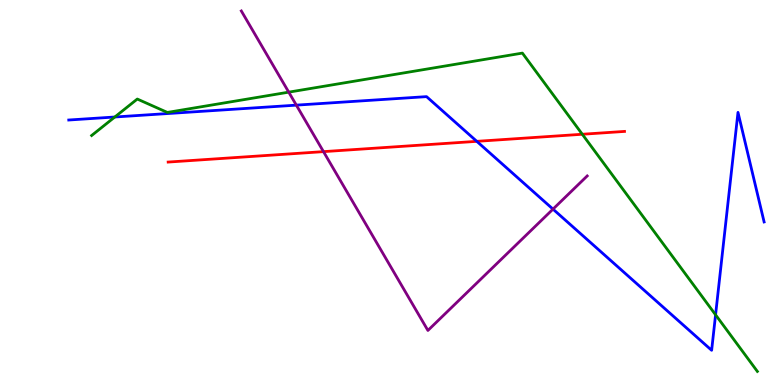[{'lines': ['blue', 'red'], 'intersections': [{'x': 6.15, 'y': 6.33}]}, {'lines': ['green', 'red'], 'intersections': [{'x': 7.51, 'y': 6.51}]}, {'lines': ['purple', 'red'], 'intersections': [{'x': 4.17, 'y': 6.06}]}, {'lines': ['blue', 'green'], 'intersections': [{'x': 1.48, 'y': 6.96}, {'x': 9.23, 'y': 1.82}]}, {'lines': ['blue', 'purple'], 'intersections': [{'x': 3.82, 'y': 7.27}, {'x': 7.14, 'y': 4.57}]}, {'lines': ['green', 'purple'], 'intersections': [{'x': 3.73, 'y': 7.61}]}]